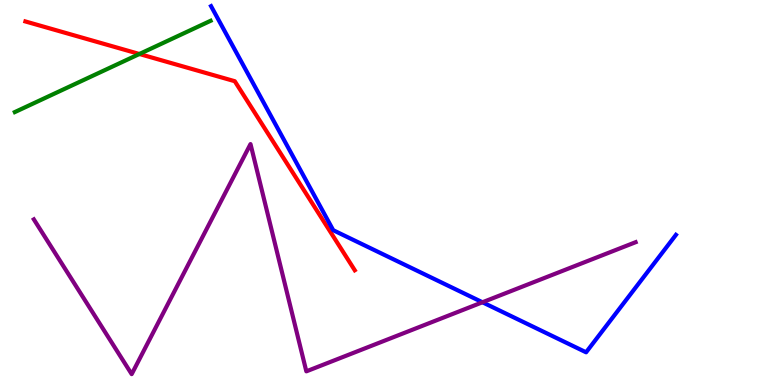[{'lines': ['blue', 'red'], 'intersections': []}, {'lines': ['green', 'red'], 'intersections': [{'x': 1.8, 'y': 8.6}]}, {'lines': ['purple', 'red'], 'intersections': []}, {'lines': ['blue', 'green'], 'intersections': []}, {'lines': ['blue', 'purple'], 'intersections': [{'x': 6.23, 'y': 2.15}]}, {'lines': ['green', 'purple'], 'intersections': []}]